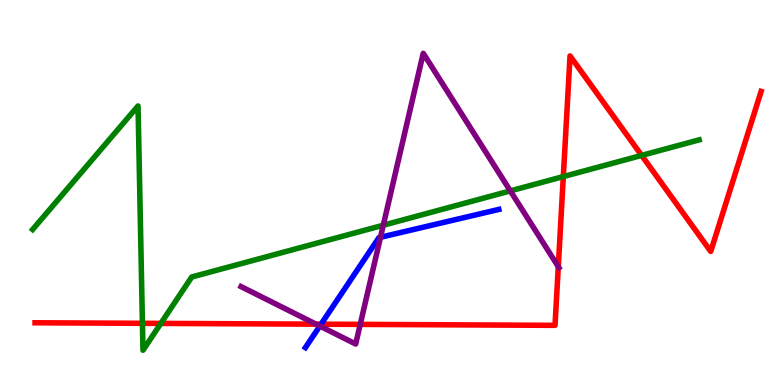[{'lines': ['blue', 'red'], 'intersections': [{'x': 4.14, 'y': 1.58}]}, {'lines': ['green', 'red'], 'intersections': [{'x': 1.84, 'y': 1.6}, {'x': 2.08, 'y': 1.6}, {'x': 7.27, 'y': 5.41}, {'x': 8.28, 'y': 5.96}]}, {'lines': ['purple', 'red'], 'intersections': [{'x': 4.08, 'y': 1.58}, {'x': 4.65, 'y': 1.57}, {'x': 7.2, 'y': 3.07}]}, {'lines': ['blue', 'green'], 'intersections': []}, {'lines': ['blue', 'purple'], 'intersections': [{'x': 4.13, 'y': 1.53}, {'x': 4.91, 'y': 3.84}]}, {'lines': ['green', 'purple'], 'intersections': [{'x': 4.95, 'y': 4.15}, {'x': 6.58, 'y': 5.04}]}]